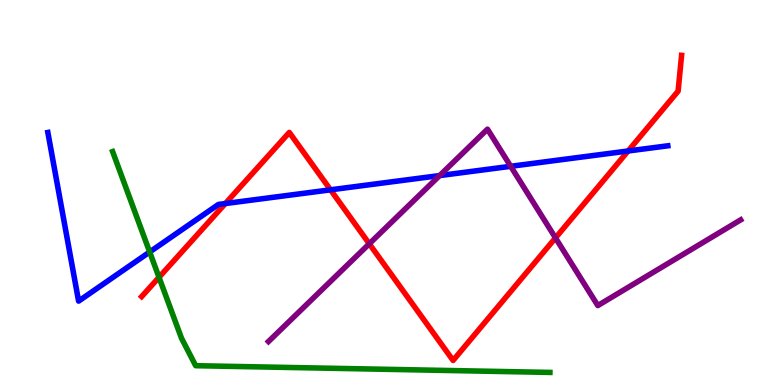[{'lines': ['blue', 'red'], 'intersections': [{'x': 2.91, 'y': 4.71}, {'x': 4.26, 'y': 5.07}, {'x': 8.1, 'y': 6.08}]}, {'lines': ['green', 'red'], 'intersections': [{'x': 2.05, 'y': 2.8}]}, {'lines': ['purple', 'red'], 'intersections': [{'x': 4.76, 'y': 3.67}, {'x': 7.17, 'y': 3.82}]}, {'lines': ['blue', 'green'], 'intersections': [{'x': 1.93, 'y': 3.46}]}, {'lines': ['blue', 'purple'], 'intersections': [{'x': 5.67, 'y': 5.44}, {'x': 6.59, 'y': 5.68}]}, {'lines': ['green', 'purple'], 'intersections': []}]